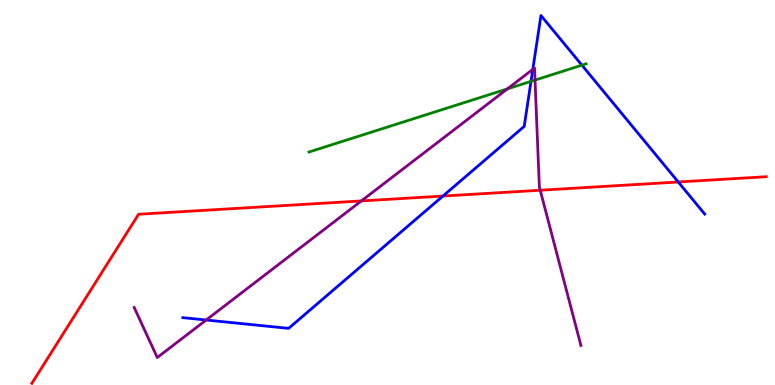[{'lines': ['blue', 'red'], 'intersections': [{'x': 5.72, 'y': 4.91}, {'x': 8.75, 'y': 5.27}]}, {'lines': ['green', 'red'], 'intersections': []}, {'lines': ['purple', 'red'], 'intersections': [{'x': 4.66, 'y': 4.78}, {'x': 6.97, 'y': 5.06}]}, {'lines': ['blue', 'green'], 'intersections': [{'x': 6.85, 'y': 7.89}, {'x': 7.51, 'y': 8.31}]}, {'lines': ['blue', 'purple'], 'intersections': [{'x': 2.66, 'y': 1.69}, {'x': 6.88, 'y': 8.2}]}, {'lines': ['green', 'purple'], 'intersections': [{'x': 6.55, 'y': 7.69}, {'x': 6.9, 'y': 7.92}]}]